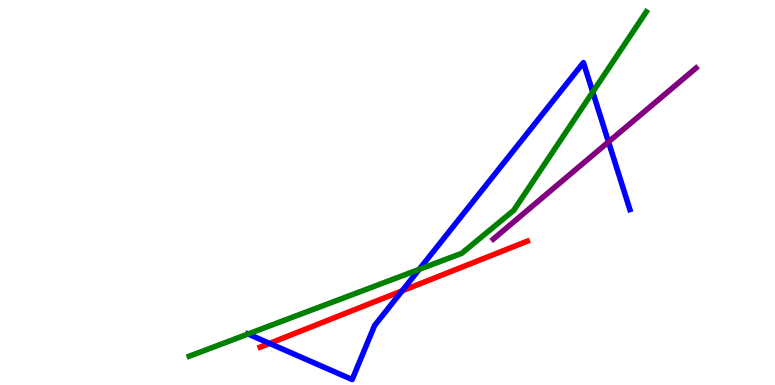[{'lines': ['blue', 'red'], 'intersections': [{'x': 3.48, 'y': 1.08}, {'x': 5.19, 'y': 2.45}]}, {'lines': ['green', 'red'], 'intersections': []}, {'lines': ['purple', 'red'], 'intersections': []}, {'lines': ['blue', 'green'], 'intersections': [{'x': 3.2, 'y': 1.32}, {'x': 5.41, 'y': 3.0}, {'x': 7.65, 'y': 7.61}]}, {'lines': ['blue', 'purple'], 'intersections': [{'x': 7.85, 'y': 6.31}]}, {'lines': ['green', 'purple'], 'intersections': []}]